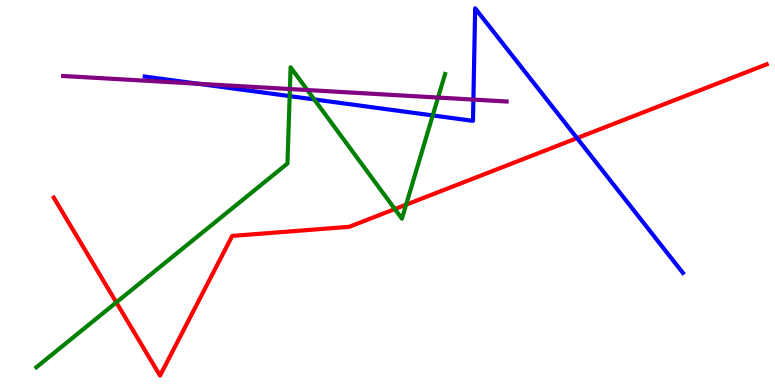[{'lines': ['blue', 'red'], 'intersections': [{'x': 7.45, 'y': 6.41}]}, {'lines': ['green', 'red'], 'intersections': [{'x': 1.5, 'y': 2.15}, {'x': 5.09, 'y': 4.57}, {'x': 5.24, 'y': 4.68}]}, {'lines': ['purple', 'red'], 'intersections': []}, {'lines': ['blue', 'green'], 'intersections': [{'x': 3.74, 'y': 7.5}, {'x': 4.05, 'y': 7.42}, {'x': 5.58, 'y': 7.0}]}, {'lines': ['blue', 'purple'], 'intersections': [{'x': 2.56, 'y': 7.82}, {'x': 6.11, 'y': 7.41}]}, {'lines': ['green', 'purple'], 'intersections': [{'x': 3.74, 'y': 7.69}, {'x': 3.97, 'y': 7.66}, {'x': 5.65, 'y': 7.47}]}]